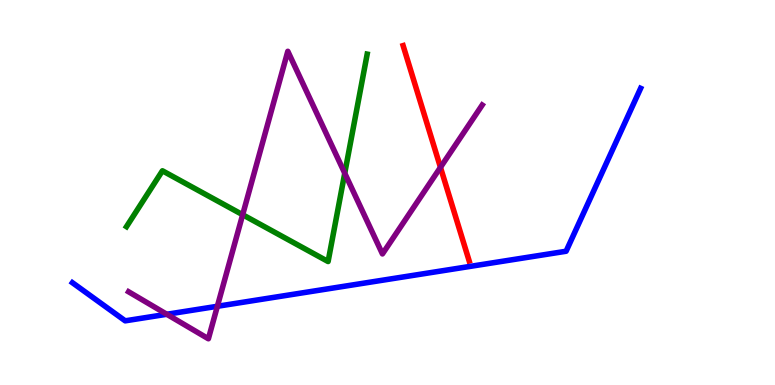[{'lines': ['blue', 'red'], 'intersections': []}, {'lines': ['green', 'red'], 'intersections': []}, {'lines': ['purple', 'red'], 'intersections': [{'x': 5.68, 'y': 5.65}]}, {'lines': ['blue', 'green'], 'intersections': []}, {'lines': ['blue', 'purple'], 'intersections': [{'x': 2.15, 'y': 1.84}, {'x': 2.8, 'y': 2.04}]}, {'lines': ['green', 'purple'], 'intersections': [{'x': 3.13, 'y': 4.42}, {'x': 4.45, 'y': 5.5}]}]